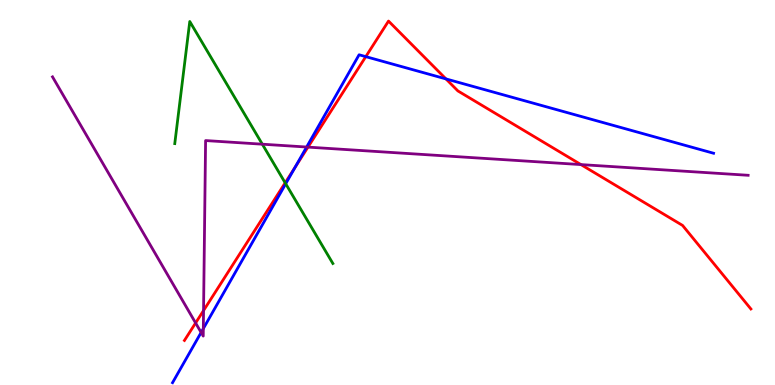[{'lines': ['blue', 'red'], 'intersections': [{'x': 3.81, 'y': 5.66}, {'x': 4.72, 'y': 8.53}, {'x': 5.75, 'y': 7.95}]}, {'lines': ['green', 'red'], 'intersections': [{'x': 3.68, 'y': 5.25}]}, {'lines': ['purple', 'red'], 'intersections': [{'x': 2.52, 'y': 1.61}, {'x': 2.63, 'y': 1.93}, {'x': 3.97, 'y': 6.18}, {'x': 7.5, 'y': 5.73}]}, {'lines': ['blue', 'green'], 'intersections': [{'x': 3.69, 'y': 5.23}]}, {'lines': ['blue', 'purple'], 'intersections': [{'x': 2.6, 'y': 1.36}, {'x': 2.62, 'y': 1.47}, {'x': 3.96, 'y': 6.18}]}, {'lines': ['green', 'purple'], 'intersections': [{'x': 3.38, 'y': 6.25}]}]